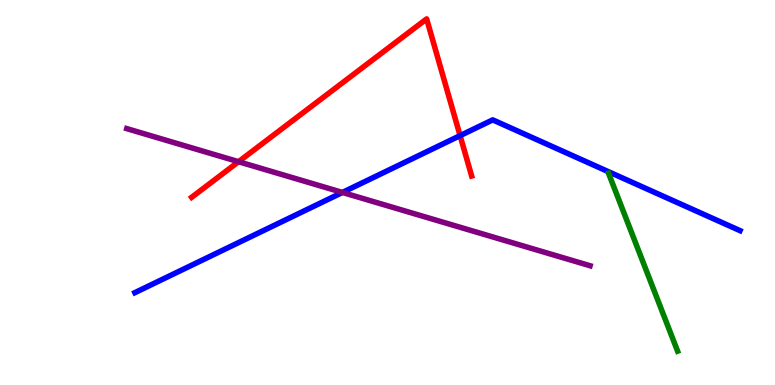[{'lines': ['blue', 'red'], 'intersections': [{'x': 5.94, 'y': 6.48}]}, {'lines': ['green', 'red'], 'intersections': []}, {'lines': ['purple', 'red'], 'intersections': [{'x': 3.08, 'y': 5.8}]}, {'lines': ['blue', 'green'], 'intersections': []}, {'lines': ['blue', 'purple'], 'intersections': [{'x': 4.42, 'y': 5.0}]}, {'lines': ['green', 'purple'], 'intersections': []}]